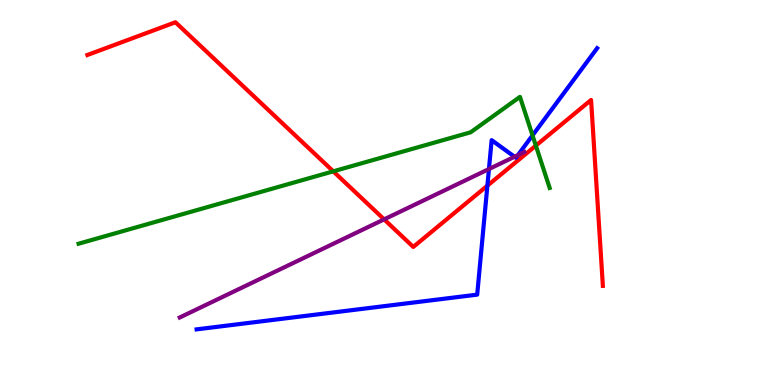[{'lines': ['blue', 'red'], 'intersections': [{'x': 6.29, 'y': 5.18}]}, {'lines': ['green', 'red'], 'intersections': [{'x': 4.3, 'y': 5.55}, {'x': 6.91, 'y': 6.22}]}, {'lines': ['purple', 'red'], 'intersections': [{'x': 4.96, 'y': 4.3}]}, {'lines': ['blue', 'green'], 'intersections': [{'x': 6.87, 'y': 6.48}]}, {'lines': ['blue', 'purple'], 'intersections': [{'x': 6.31, 'y': 5.61}, {'x': 6.64, 'y': 5.93}, {'x': 6.68, 'y': 5.97}]}, {'lines': ['green', 'purple'], 'intersections': []}]